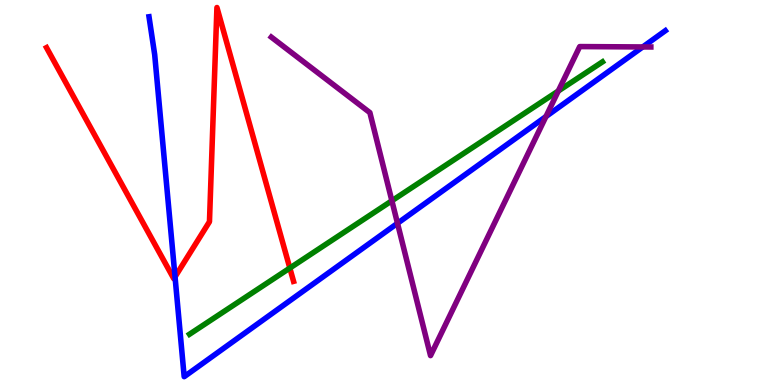[{'lines': ['blue', 'red'], 'intersections': [{'x': 2.26, 'y': 2.81}]}, {'lines': ['green', 'red'], 'intersections': [{'x': 3.74, 'y': 3.04}]}, {'lines': ['purple', 'red'], 'intersections': []}, {'lines': ['blue', 'green'], 'intersections': []}, {'lines': ['blue', 'purple'], 'intersections': [{'x': 5.13, 'y': 4.2}, {'x': 7.04, 'y': 6.97}, {'x': 8.29, 'y': 8.78}]}, {'lines': ['green', 'purple'], 'intersections': [{'x': 5.06, 'y': 4.79}, {'x': 7.2, 'y': 7.64}]}]